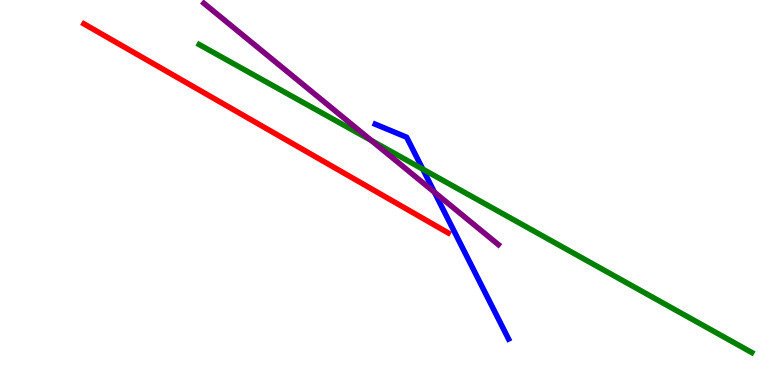[{'lines': ['blue', 'red'], 'intersections': []}, {'lines': ['green', 'red'], 'intersections': []}, {'lines': ['purple', 'red'], 'intersections': []}, {'lines': ['blue', 'green'], 'intersections': [{'x': 5.46, 'y': 5.61}]}, {'lines': ['blue', 'purple'], 'intersections': [{'x': 5.61, 'y': 5.01}]}, {'lines': ['green', 'purple'], 'intersections': [{'x': 4.79, 'y': 6.35}]}]